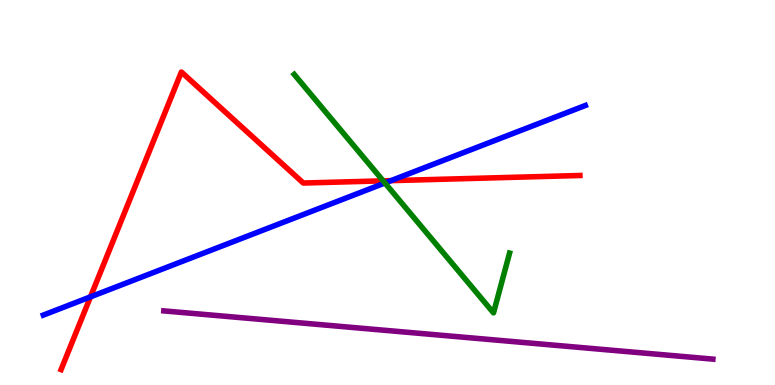[{'lines': ['blue', 'red'], 'intersections': [{'x': 1.17, 'y': 2.29}, {'x': 5.05, 'y': 5.31}]}, {'lines': ['green', 'red'], 'intersections': [{'x': 4.94, 'y': 5.3}]}, {'lines': ['purple', 'red'], 'intersections': []}, {'lines': ['blue', 'green'], 'intersections': [{'x': 4.97, 'y': 5.25}]}, {'lines': ['blue', 'purple'], 'intersections': []}, {'lines': ['green', 'purple'], 'intersections': []}]